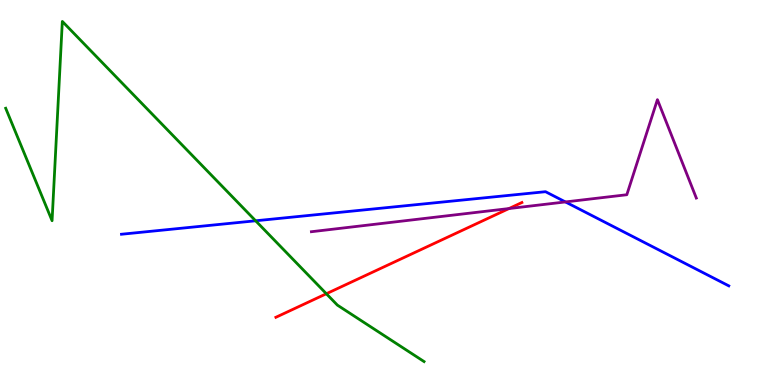[{'lines': ['blue', 'red'], 'intersections': []}, {'lines': ['green', 'red'], 'intersections': [{'x': 4.21, 'y': 2.37}]}, {'lines': ['purple', 'red'], 'intersections': [{'x': 6.57, 'y': 4.58}]}, {'lines': ['blue', 'green'], 'intersections': [{'x': 3.3, 'y': 4.27}]}, {'lines': ['blue', 'purple'], 'intersections': [{'x': 7.3, 'y': 4.76}]}, {'lines': ['green', 'purple'], 'intersections': []}]